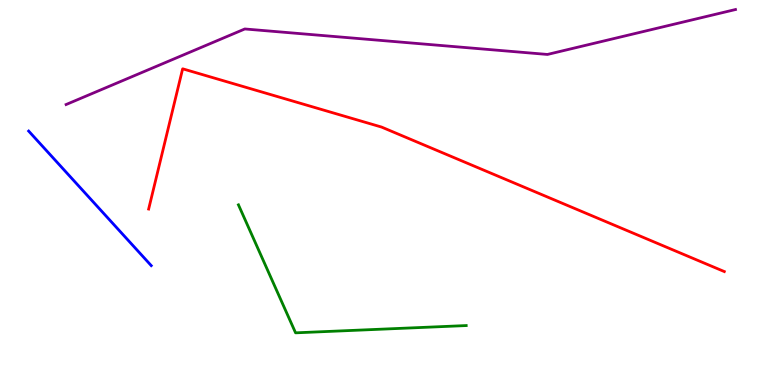[{'lines': ['blue', 'red'], 'intersections': []}, {'lines': ['green', 'red'], 'intersections': []}, {'lines': ['purple', 'red'], 'intersections': []}, {'lines': ['blue', 'green'], 'intersections': []}, {'lines': ['blue', 'purple'], 'intersections': []}, {'lines': ['green', 'purple'], 'intersections': []}]